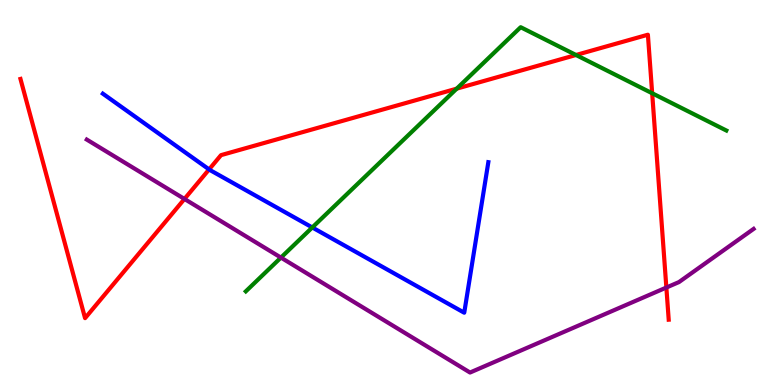[{'lines': ['blue', 'red'], 'intersections': [{'x': 2.7, 'y': 5.6}]}, {'lines': ['green', 'red'], 'intersections': [{'x': 5.89, 'y': 7.7}, {'x': 7.43, 'y': 8.57}, {'x': 8.42, 'y': 7.58}]}, {'lines': ['purple', 'red'], 'intersections': [{'x': 2.38, 'y': 4.83}, {'x': 8.6, 'y': 2.53}]}, {'lines': ['blue', 'green'], 'intersections': [{'x': 4.03, 'y': 4.09}]}, {'lines': ['blue', 'purple'], 'intersections': []}, {'lines': ['green', 'purple'], 'intersections': [{'x': 3.62, 'y': 3.31}]}]